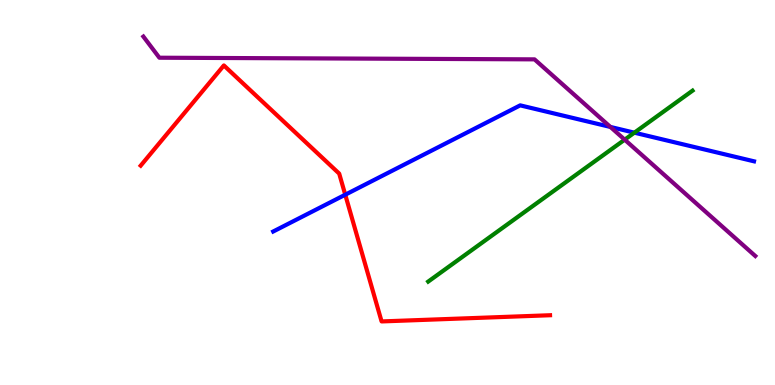[{'lines': ['blue', 'red'], 'intersections': [{'x': 4.45, 'y': 4.94}]}, {'lines': ['green', 'red'], 'intersections': []}, {'lines': ['purple', 'red'], 'intersections': []}, {'lines': ['blue', 'green'], 'intersections': [{'x': 8.19, 'y': 6.55}]}, {'lines': ['blue', 'purple'], 'intersections': [{'x': 7.88, 'y': 6.7}]}, {'lines': ['green', 'purple'], 'intersections': [{'x': 8.06, 'y': 6.37}]}]